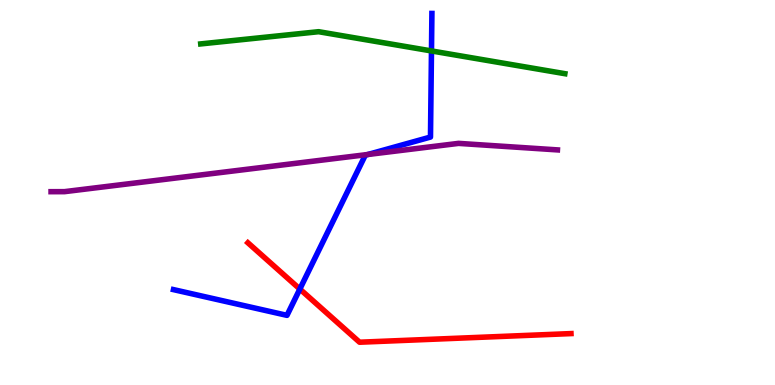[{'lines': ['blue', 'red'], 'intersections': [{'x': 3.87, 'y': 2.49}]}, {'lines': ['green', 'red'], 'intersections': []}, {'lines': ['purple', 'red'], 'intersections': []}, {'lines': ['blue', 'green'], 'intersections': [{'x': 5.57, 'y': 8.68}]}, {'lines': ['blue', 'purple'], 'intersections': [{'x': 4.75, 'y': 5.99}]}, {'lines': ['green', 'purple'], 'intersections': []}]